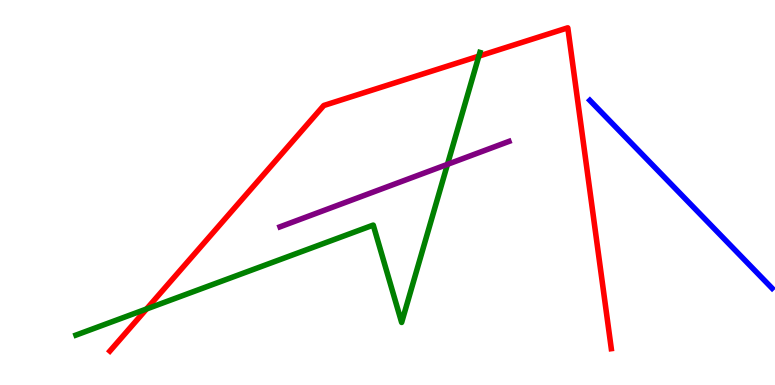[{'lines': ['blue', 'red'], 'intersections': []}, {'lines': ['green', 'red'], 'intersections': [{'x': 1.89, 'y': 1.97}, {'x': 6.18, 'y': 8.54}]}, {'lines': ['purple', 'red'], 'intersections': []}, {'lines': ['blue', 'green'], 'intersections': []}, {'lines': ['blue', 'purple'], 'intersections': []}, {'lines': ['green', 'purple'], 'intersections': [{'x': 5.77, 'y': 5.73}]}]